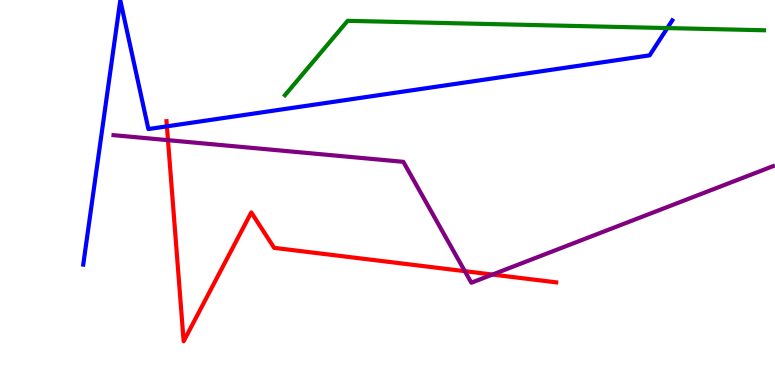[{'lines': ['blue', 'red'], 'intersections': [{'x': 2.15, 'y': 6.72}]}, {'lines': ['green', 'red'], 'intersections': []}, {'lines': ['purple', 'red'], 'intersections': [{'x': 2.17, 'y': 6.36}, {'x': 6.0, 'y': 2.96}, {'x': 6.35, 'y': 2.87}]}, {'lines': ['blue', 'green'], 'intersections': [{'x': 8.61, 'y': 9.27}]}, {'lines': ['blue', 'purple'], 'intersections': []}, {'lines': ['green', 'purple'], 'intersections': []}]